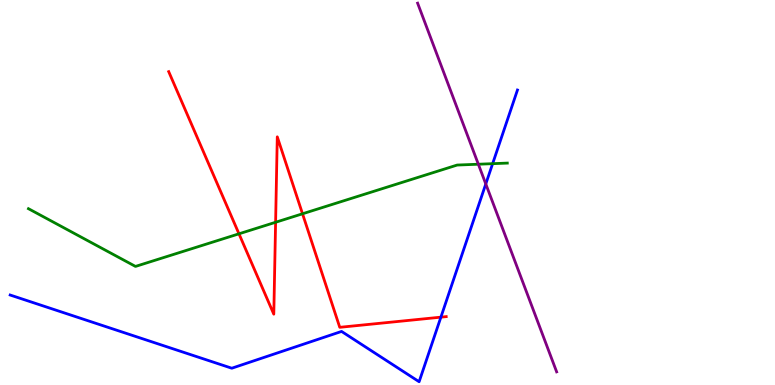[{'lines': ['blue', 'red'], 'intersections': [{'x': 5.69, 'y': 1.76}]}, {'lines': ['green', 'red'], 'intersections': [{'x': 3.08, 'y': 3.93}, {'x': 3.56, 'y': 4.23}, {'x': 3.9, 'y': 4.45}]}, {'lines': ['purple', 'red'], 'intersections': []}, {'lines': ['blue', 'green'], 'intersections': [{'x': 6.36, 'y': 5.75}]}, {'lines': ['blue', 'purple'], 'intersections': [{'x': 6.27, 'y': 5.22}]}, {'lines': ['green', 'purple'], 'intersections': [{'x': 6.17, 'y': 5.73}]}]